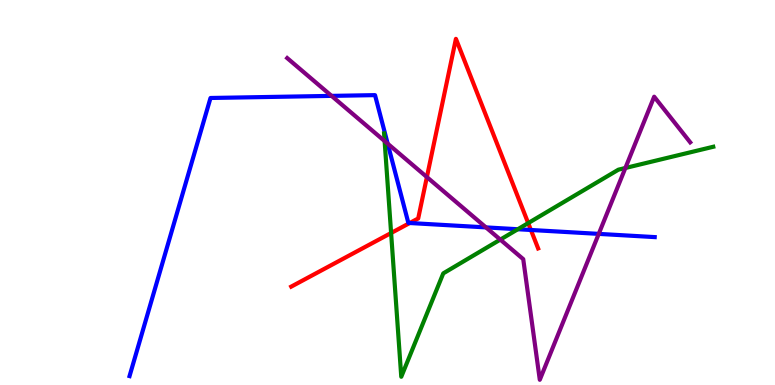[{'lines': ['blue', 'red'], 'intersections': [{'x': 5.29, 'y': 4.21}, {'x': 6.85, 'y': 4.03}]}, {'lines': ['green', 'red'], 'intersections': [{'x': 5.05, 'y': 3.95}, {'x': 6.82, 'y': 4.21}]}, {'lines': ['purple', 'red'], 'intersections': [{'x': 5.51, 'y': 5.4}]}, {'lines': ['blue', 'green'], 'intersections': [{'x': 6.68, 'y': 4.05}]}, {'lines': ['blue', 'purple'], 'intersections': [{'x': 4.28, 'y': 7.51}, {'x': 5.0, 'y': 6.27}, {'x': 6.27, 'y': 4.09}, {'x': 7.73, 'y': 3.93}]}, {'lines': ['green', 'purple'], 'intersections': [{'x': 4.96, 'y': 6.34}, {'x': 6.46, 'y': 3.78}, {'x': 8.07, 'y': 5.64}]}]